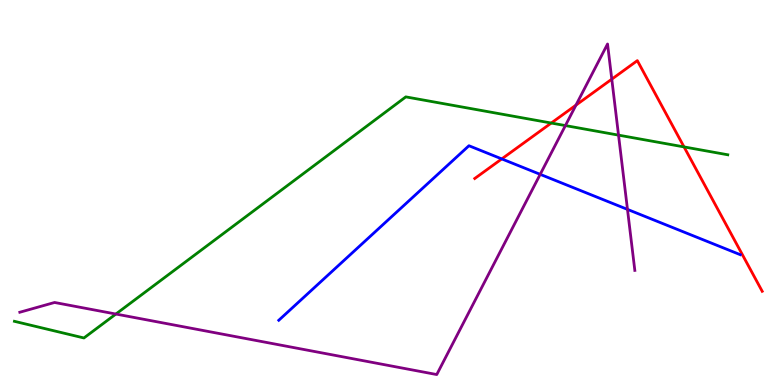[{'lines': ['blue', 'red'], 'intersections': [{'x': 6.47, 'y': 5.87}]}, {'lines': ['green', 'red'], 'intersections': [{'x': 7.11, 'y': 6.8}, {'x': 8.83, 'y': 6.18}]}, {'lines': ['purple', 'red'], 'intersections': [{'x': 7.43, 'y': 7.27}, {'x': 7.89, 'y': 7.94}]}, {'lines': ['blue', 'green'], 'intersections': []}, {'lines': ['blue', 'purple'], 'intersections': [{'x': 6.97, 'y': 5.47}, {'x': 8.1, 'y': 4.56}]}, {'lines': ['green', 'purple'], 'intersections': [{'x': 1.5, 'y': 1.84}, {'x': 7.3, 'y': 6.74}, {'x': 7.98, 'y': 6.49}]}]